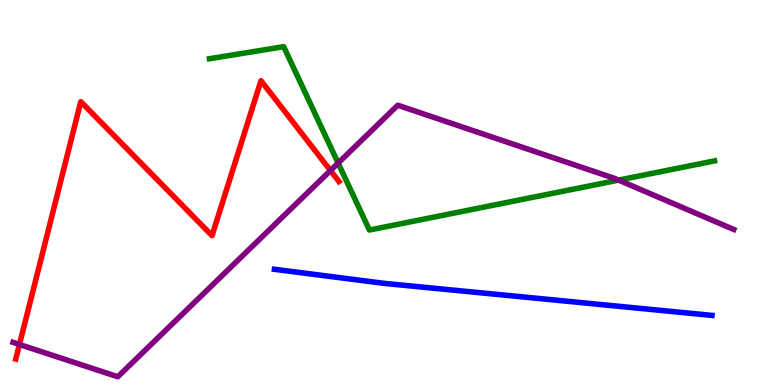[{'lines': ['blue', 'red'], 'intersections': []}, {'lines': ['green', 'red'], 'intersections': []}, {'lines': ['purple', 'red'], 'intersections': [{'x': 0.251, 'y': 1.05}, {'x': 4.26, 'y': 5.57}]}, {'lines': ['blue', 'green'], 'intersections': []}, {'lines': ['blue', 'purple'], 'intersections': []}, {'lines': ['green', 'purple'], 'intersections': [{'x': 4.36, 'y': 5.76}, {'x': 7.98, 'y': 5.32}]}]